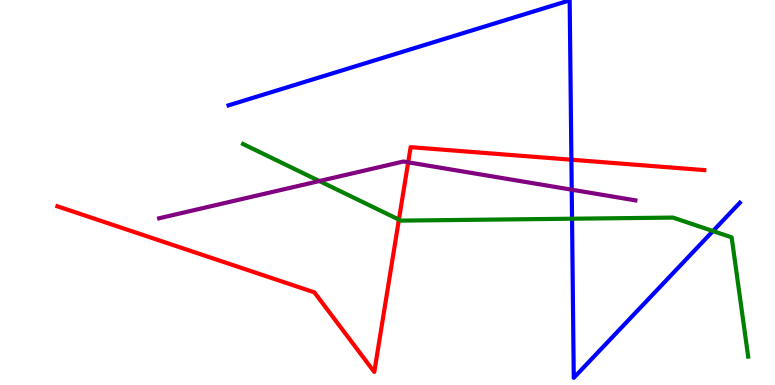[{'lines': ['blue', 'red'], 'intersections': [{'x': 7.37, 'y': 5.85}]}, {'lines': ['green', 'red'], 'intersections': [{'x': 5.15, 'y': 4.3}]}, {'lines': ['purple', 'red'], 'intersections': [{'x': 5.27, 'y': 5.78}]}, {'lines': ['blue', 'green'], 'intersections': [{'x': 7.38, 'y': 4.32}, {'x': 9.2, 'y': 4.0}]}, {'lines': ['blue', 'purple'], 'intersections': [{'x': 7.38, 'y': 5.07}]}, {'lines': ['green', 'purple'], 'intersections': [{'x': 4.12, 'y': 5.3}]}]